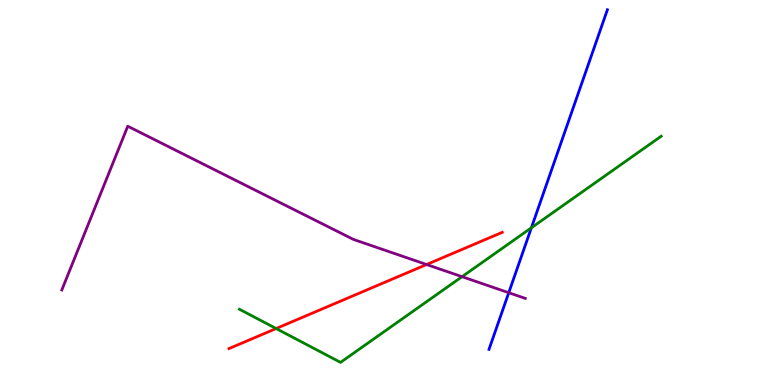[{'lines': ['blue', 'red'], 'intersections': []}, {'lines': ['green', 'red'], 'intersections': [{'x': 3.56, 'y': 1.47}]}, {'lines': ['purple', 'red'], 'intersections': [{'x': 5.5, 'y': 3.13}]}, {'lines': ['blue', 'green'], 'intersections': [{'x': 6.86, 'y': 4.08}]}, {'lines': ['blue', 'purple'], 'intersections': [{'x': 6.56, 'y': 2.4}]}, {'lines': ['green', 'purple'], 'intersections': [{'x': 5.96, 'y': 2.81}]}]